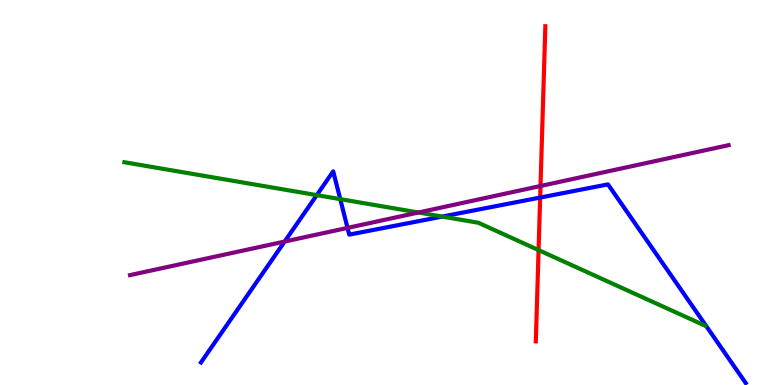[{'lines': ['blue', 'red'], 'intersections': [{'x': 6.97, 'y': 4.87}]}, {'lines': ['green', 'red'], 'intersections': [{'x': 6.95, 'y': 3.5}]}, {'lines': ['purple', 'red'], 'intersections': [{'x': 6.97, 'y': 5.17}]}, {'lines': ['blue', 'green'], 'intersections': [{'x': 4.09, 'y': 4.93}, {'x': 4.39, 'y': 4.83}, {'x': 5.71, 'y': 4.37}]}, {'lines': ['blue', 'purple'], 'intersections': [{'x': 3.67, 'y': 3.73}, {'x': 4.48, 'y': 4.08}]}, {'lines': ['green', 'purple'], 'intersections': [{'x': 5.4, 'y': 4.48}]}]